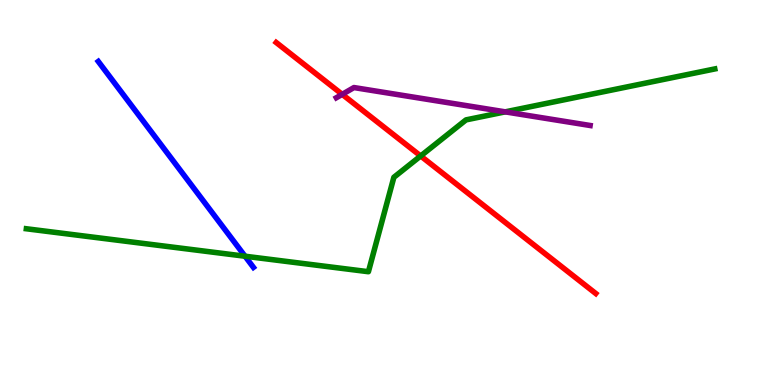[{'lines': ['blue', 'red'], 'intersections': []}, {'lines': ['green', 'red'], 'intersections': [{'x': 5.43, 'y': 5.95}]}, {'lines': ['purple', 'red'], 'intersections': [{'x': 4.42, 'y': 7.55}]}, {'lines': ['blue', 'green'], 'intersections': [{'x': 3.16, 'y': 3.34}]}, {'lines': ['blue', 'purple'], 'intersections': []}, {'lines': ['green', 'purple'], 'intersections': [{'x': 6.52, 'y': 7.09}]}]